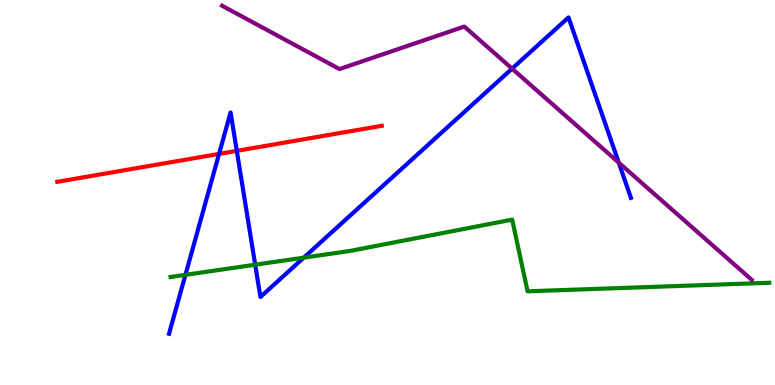[{'lines': ['blue', 'red'], 'intersections': [{'x': 2.83, 'y': 6.0}, {'x': 3.06, 'y': 6.08}]}, {'lines': ['green', 'red'], 'intersections': []}, {'lines': ['purple', 'red'], 'intersections': []}, {'lines': ['blue', 'green'], 'intersections': [{'x': 2.39, 'y': 2.86}, {'x': 3.29, 'y': 3.12}, {'x': 3.92, 'y': 3.31}]}, {'lines': ['blue', 'purple'], 'intersections': [{'x': 6.61, 'y': 8.22}, {'x': 7.98, 'y': 5.78}]}, {'lines': ['green', 'purple'], 'intersections': []}]